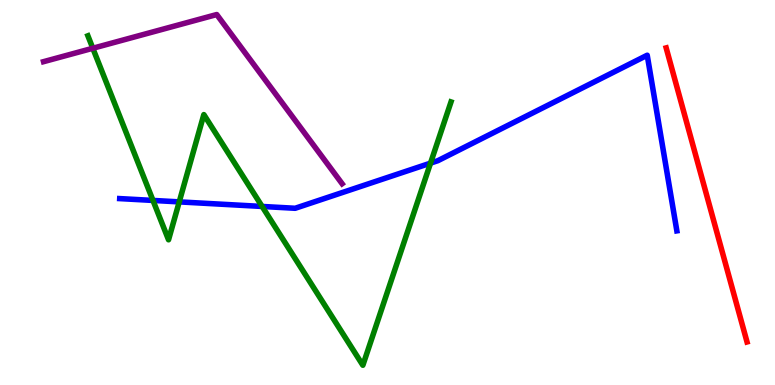[{'lines': ['blue', 'red'], 'intersections': []}, {'lines': ['green', 'red'], 'intersections': []}, {'lines': ['purple', 'red'], 'intersections': []}, {'lines': ['blue', 'green'], 'intersections': [{'x': 1.97, 'y': 4.79}, {'x': 2.31, 'y': 4.76}, {'x': 3.38, 'y': 4.64}, {'x': 5.56, 'y': 5.76}]}, {'lines': ['blue', 'purple'], 'intersections': []}, {'lines': ['green', 'purple'], 'intersections': [{'x': 1.2, 'y': 8.75}]}]